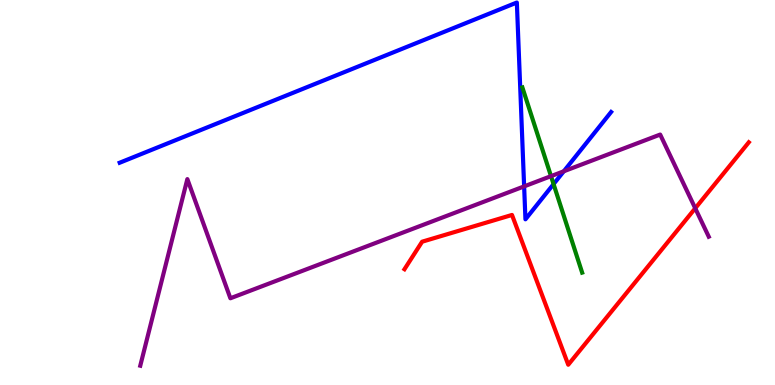[{'lines': ['blue', 'red'], 'intersections': []}, {'lines': ['green', 'red'], 'intersections': []}, {'lines': ['purple', 'red'], 'intersections': [{'x': 8.97, 'y': 4.59}]}, {'lines': ['blue', 'green'], 'intersections': [{'x': 7.14, 'y': 5.22}]}, {'lines': ['blue', 'purple'], 'intersections': [{'x': 6.76, 'y': 5.16}, {'x': 7.27, 'y': 5.55}]}, {'lines': ['green', 'purple'], 'intersections': [{'x': 7.11, 'y': 5.42}]}]